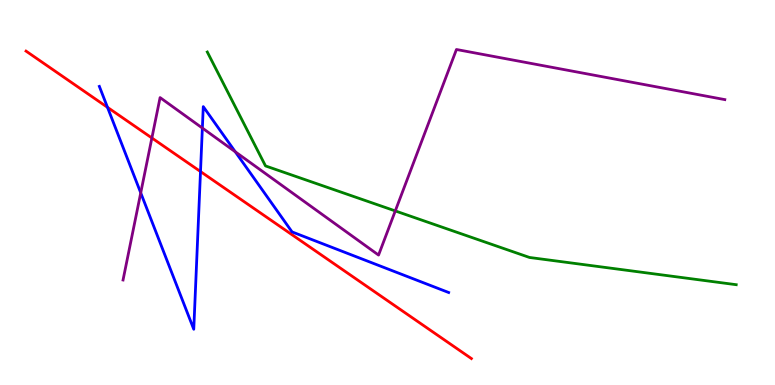[{'lines': ['blue', 'red'], 'intersections': [{'x': 1.39, 'y': 7.21}, {'x': 2.59, 'y': 5.54}]}, {'lines': ['green', 'red'], 'intersections': []}, {'lines': ['purple', 'red'], 'intersections': [{'x': 1.96, 'y': 6.42}]}, {'lines': ['blue', 'green'], 'intersections': []}, {'lines': ['blue', 'purple'], 'intersections': [{'x': 1.82, 'y': 4.99}, {'x': 2.61, 'y': 6.67}, {'x': 3.04, 'y': 6.06}]}, {'lines': ['green', 'purple'], 'intersections': [{'x': 5.1, 'y': 4.52}]}]